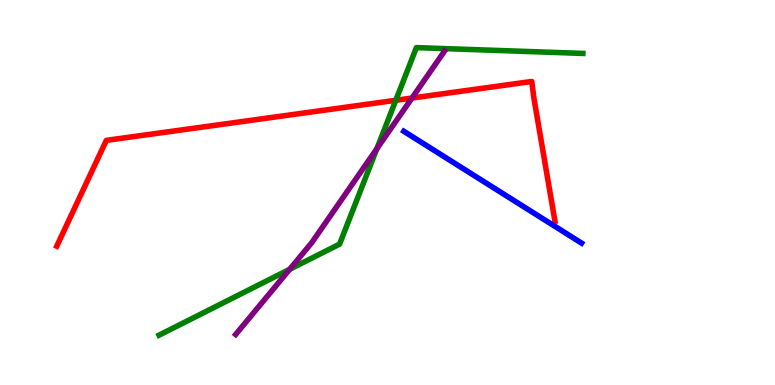[{'lines': ['blue', 'red'], 'intersections': []}, {'lines': ['green', 'red'], 'intersections': [{'x': 5.11, 'y': 7.39}]}, {'lines': ['purple', 'red'], 'intersections': [{'x': 5.32, 'y': 7.45}]}, {'lines': ['blue', 'green'], 'intersections': []}, {'lines': ['blue', 'purple'], 'intersections': []}, {'lines': ['green', 'purple'], 'intersections': [{'x': 3.74, 'y': 3.01}, {'x': 4.86, 'y': 6.14}]}]